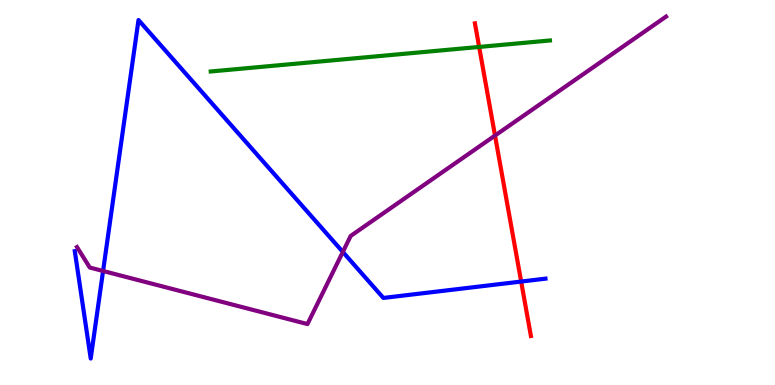[{'lines': ['blue', 'red'], 'intersections': [{'x': 6.72, 'y': 2.69}]}, {'lines': ['green', 'red'], 'intersections': [{'x': 6.18, 'y': 8.78}]}, {'lines': ['purple', 'red'], 'intersections': [{'x': 6.39, 'y': 6.48}]}, {'lines': ['blue', 'green'], 'intersections': []}, {'lines': ['blue', 'purple'], 'intersections': [{'x': 1.33, 'y': 2.96}, {'x': 4.42, 'y': 3.46}]}, {'lines': ['green', 'purple'], 'intersections': []}]